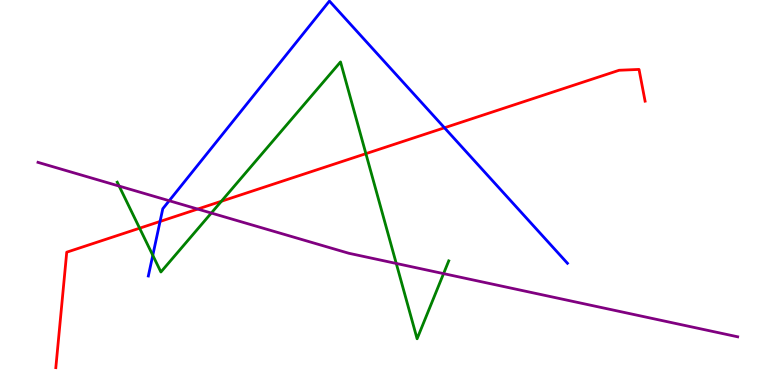[{'lines': ['blue', 'red'], 'intersections': [{'x': 2.07, 'y': 4.25}, {'x': 5.74, 'y': 6.68}]}, {'lines': ['green', 'red'], 'intersections': [{'x': 1.8, 'y': 4.07}, {'x': 2.86, 'y': 4.77}, {'x': 4.72, 'y': 6.01}]}, {'lines': ['purple', 'red'], 'intersections': [{'x': 2.55, 'y': 4.57}]}, {'lines': ['blue', 'green'], 'intersections': [{'x': 1.97, 'y': 3.37}]}, {'lines': ['blue', 'purple'], 'intersections': [{'x': 2.18, 'y': 4.79}]}, {'lines': ['green', 'purple'], 'intersections': [{'x': 1.54, 'y': 5.17}, {'x': 2.73, 'y': 4.47}, {'x': 5.11, 'y': 3.16}, {'x': 5.72, 'y': 2.89}]}]